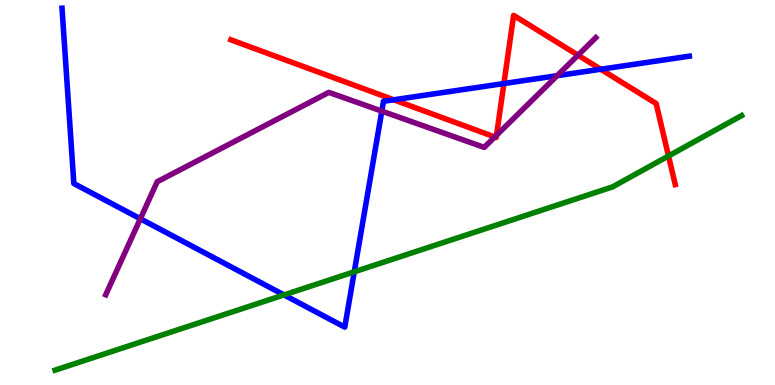[{'lines': ['blue', 'red'], 'intersections': [{'x': 5.08, 'y': 7.41}, {'x': 6.5, 'y': 7.83}, {'x': 7.75, 'y': 8.2}]}, {'lines': ['green', 'red'], 'intersections': [{'x': 8.63, 'y': 5.95}]}, {'lines': ['purple', 'red'], 'intersections': [{'x': 6.38, 'y': 6.44}, {'x': 6.41, 'y': 6.49}, {'x': 7.46, 'y': 8.57}]}, {'lines': ['blue', 'green'], 'intersections': [{'x': 3.66, 'y': 2.34}, {'x': 4.57, 'y': 2.94}]}, {'lines': ['blue', 'purple'], 'intersections': [{'x': 1.81, 'y': 4.32}, {'x': 4.93, 'y': 7.11}, {'x': 7.19, 'y': 8.03}]}, {'lines': ['green', 'purple'], 'intersections': []}]